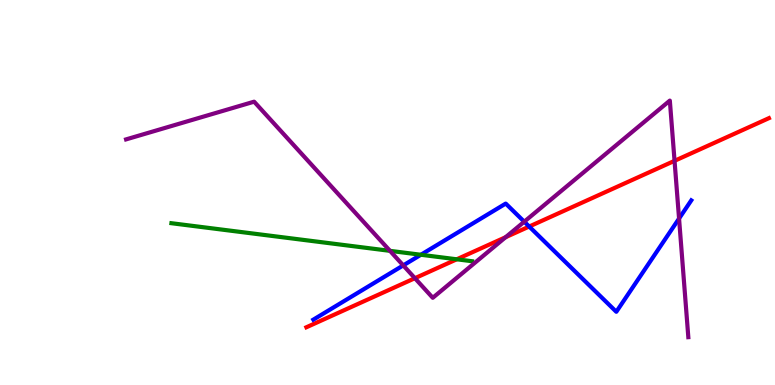[{'lines': ['blue', 'red'], 'intersections': [{'x': 6.83, 'y': 4.12}]}, {'lines': ['green', 'red'], 'intersections': [{'x': 5.89, 'y': 3.27}]}, {'lines': ['purple', 'red'], 'intersections': [{'x': 5.35, 'y': 2.77}, {'x': 6.52, 'y': 3.84}, {'x': 8.7, 'y': 5.82}]}, {'lines': ['blue', 'green'], 'intersections': [{'x': 5.43, 'y': 3.38}]}, {'lines': ['blue', 'purple'], 'intersections': [{'x': 5.2, 'y': 3.11}, {'x': 6.76, 'y': 4.24}, {'x': 8.76, 'y': 4.32}]}, {'lines': ['green', 'purple'], 'intersections': [{'x': 5.03, 'y': 3.48}]}]